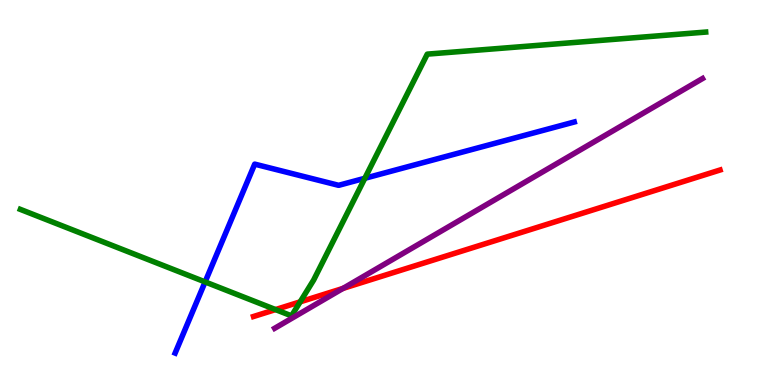[{'lines': ['blue', 'red'], 'intersections': []}, {'lines': ['green', 'red'], 'intersections': [{'x': 3.56, 'y': 1.96}, {'x': 3.87, 'y': 2.16}]}, {'lines': ['purple', 'red'], 'intersections': [{'x': 4.43, 'y': 2.51}]}, {'lines': ['blue', 'green'], 'intersections': [{'x': 2.65, 'y': 2.68}, {'x': 4.71, 'y': 5.37}]}, {'lines': ['blue', 'purple'], 'intersections': []}, {'lines': ['green', 'purple'], 'intersections': []}]